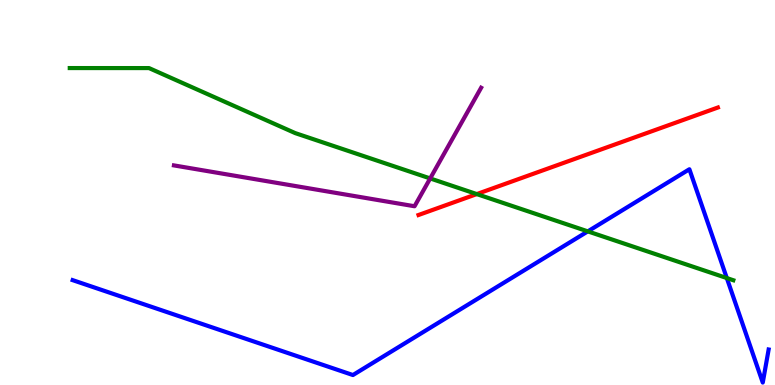[{'lines': ['blue', 'red'], 'intersections': []}, {'lines': ['green', 'red'], 'intersections': [{'x': 6.15, 'y': 4.96}]}, {'lines': ['purple', 'red'], 'intersections': []}, {'lines': ['blue', 'green'], 'intersections': [{'x': 7.58, 'y': 3.99}, {'x': 9.38, 'y': 2.78}]}, {'lines': ['blue', 'purple'], 'intersections': []}, {'lines': ['green', 'purple'], 'intersections': [{'x': 5.55, 'y': 5.37}]}]